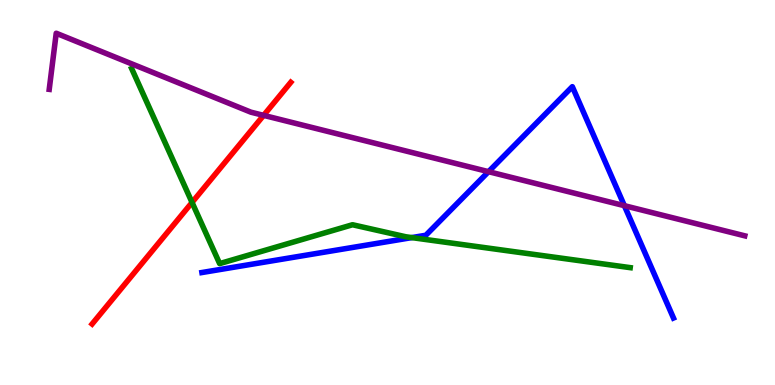[{'lines': ['blue', 'red'], 'intersections': []}, {'lines': ['green', 'red'], 'intersections': [{'x': 2.48, 'y': 4.74}]}, {'lines': ['purple', 'red'], 'intersections': [{'x': 3.4, 'y': 7.0}]}, {'lines': ['blue', 'green'], 'intersections': [{'x': 5.31, 'y': 3.83}]}, {'lines': ['blue', 'purple'], 'intersections': [{'x': 6.3, 'y': 5.54}, {'x': 8.06, 'y': 4.66}]}, {'lines': ['green', 'purple'], 'intersections': []}]